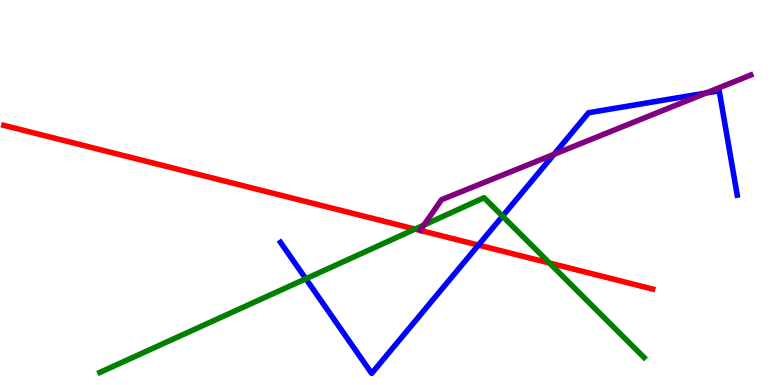[{'lines': ['blue', 'red'], 'intersections': [{'x': 6.17, 'y': 3.63}]}, {'lines': ['green', 'red'], 'intersections': [{'x': 5.36, 'y': 4.05}, {'x': 7.09, 'y': 3.17}]}, {'lines': ['purple', 'red'], 'intersections': []}, {'lines': ['blue', 'green'], 'intersections': [{'x': 3.95, 'y': 2.76}, {'x': 6.48, 'y': 4.39}]}, {'lines': ['blue', 'purple'], 'intersections': [{'x': 7.15, 'y': 5.99}, {'x': 9.11, 'y': 7.58}]}, {'lines': ['green', 'purple'], 'intersections': [{'x': 5.47, 'y': 4.15}]}]